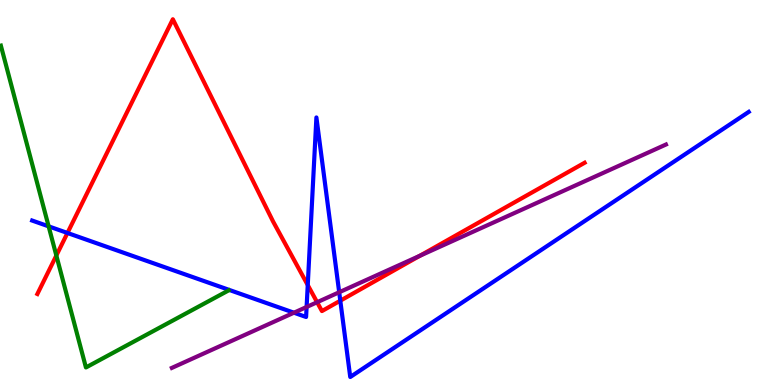[{'lines': ['blue', 'red'], 'intersections': [{'x': 0.87, 'y': 3.95}, {'x': 3.97, 'y': 2.6}, {'x': 4.39, 'y': 2.19}]}, {'lines': ['green', 'red'], 'intersections': [{'x': 0.727, 'y': 3.36}]}, {'lines': ['purple', 'red'], 'intersections': [{'x': 4.09, 'y': 2.15}, {'x': 5.42, 'y': 3.36}]}, {'lines': ['blue', 'green'], 'intersections': [{'x': 0.627, 'y': 4.12}]}, {'lines': ['blue', 'purple'], 'intersections': [{'x': 3.79, 'y': 1.88}, {'x': 3.96, 'y': 2.03}, {'x': 4.38, 'y': 2.41}]}, {'lines': ['green', 'purple'], 'intersections': []}]